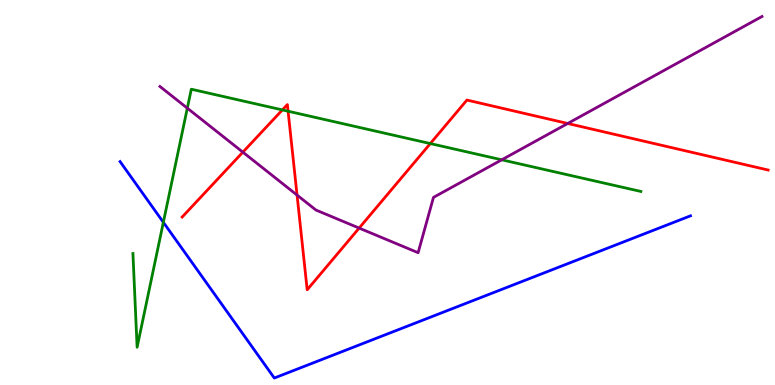[{'lines': ['blue', 'red'], 'intersections': []}, {'lines': ['green', 'red'], 'intersections': [{'x': 3.64, 'y': 7.14}, {'x': 3.72, 'y': 7.11}, {'x': 5.55, 'y': 6.27}]}, {'lines': ['purple', 'red'], 'intersections': [{'x': 3.13, 'y': 6.05}, {'x': 3.83, 'y': 4.93}, {'x': 4.63, 'y': 4.08}, {'x': 7.33, 'y': 6.79}]}, {'lines': ['blue', 'green'], 'intersections': [{'x': 2.11, 'y': 4.23}]}, {'lines': ['blue', 'purple'], 'intersections': []}, {'lines': ['green', 'purple'], 'intersections': [{'x': 2.42, 'y': 7.19}, {'x': 6.47, 'y': 5.85}]}]